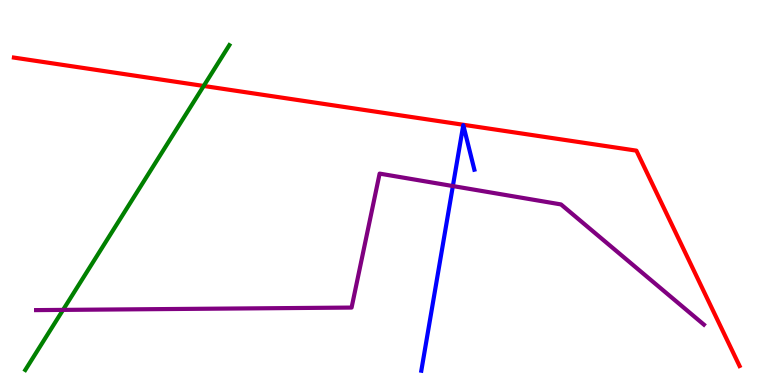[{'lines': ['blue', 'red'], 'intersections': []}, {'lines': ['green', 'red'], 'intersections': [{'x': 2.63, 'y': 7.77}]}, {'lines': ['purple', 'red'], 'intersections': []}, {'lines': ['blue', 'green'], 'intersections': []}, {'lines': ['blue', 'purple'], 'intersections': [{'x': 5.84, 'y': 5.17}]}, {'lines': ['green', 'purple'], 'intersections': [{'x': 0.813, 'y': 1.95}]}]